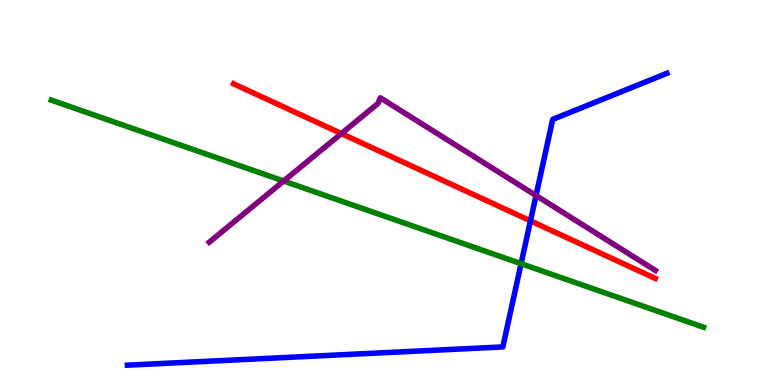[{'lines': ['blue', 'red'], 'intersections': [{'x': 6.84, 'y': 4.26}]}, {'lines': ['green', 'red'], 'intersections': []}, {'lines': ['purple', 'red'], 'intersections': [{'x': 4.4, 'y': 6.53}]}, {'lines': ['blue', 'green'], 'intersections': [{'x': 6.72, 'y': 3.15}]}, {'lines': ['blue', 'purple'], 'intersections': [{'x': 6.92, 'y': 4.92}]}, {'lines': ['green', 'purple'], 'intersections': [{'x': 3.66, 'y': 5.3}]}]